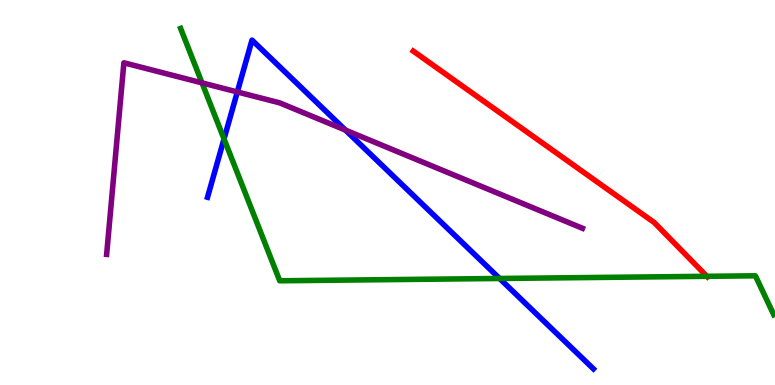[{'lines': ['blue', 'red'], 'intersections': []}, {'lines': ['green', 'red'], 'intersections': [{'x': 9.12, 'y': 2.82}]}, {'lines': ['purple', 'red'], 'intersections': []}, {'lines': ['blue', 'green'], 'intersections': [{'x': 2.89, 'y': 6.39}, {'x': 6.45, 'y': 2.77}]}, {'lines': ['blue', 'purple'], 'intersections': [{'x': 3.06, 'y': 7.61}, {'x': 4.46, 'y': 6.62}]}, {'lines': ['green', 'purple'], 'intersections': [{'x': 2.61, 'y': 7.85}]}]